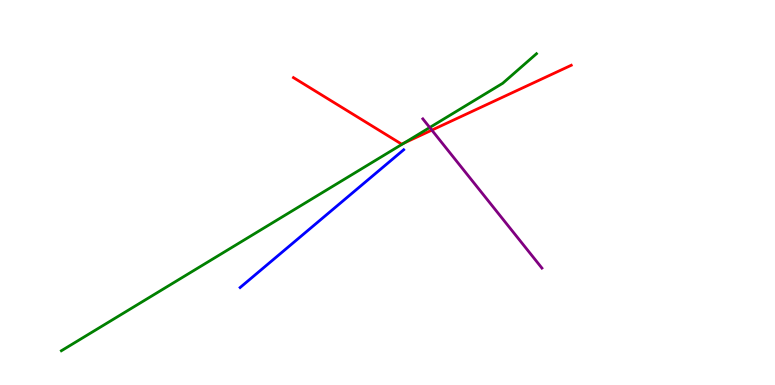[{'lines': ['blue', 'red'], 'intersections': []}, {'lines': ['green', 'red'], 'intersections': [{'x': 5.22, 'y': 6.29}]}, {'lines': ['purple', 'red'], 'intersections': [{'x': 5.57, 'y': 6.62}]}, {'lines': ['blue', 'green'], 'intersections': []}, {'lines': ['blue', 'purple'], 'intersections': []}, {'lines': ['green', 'purple'], 'intersections': [{'x': 5.54, 'y': 6.69}]}]